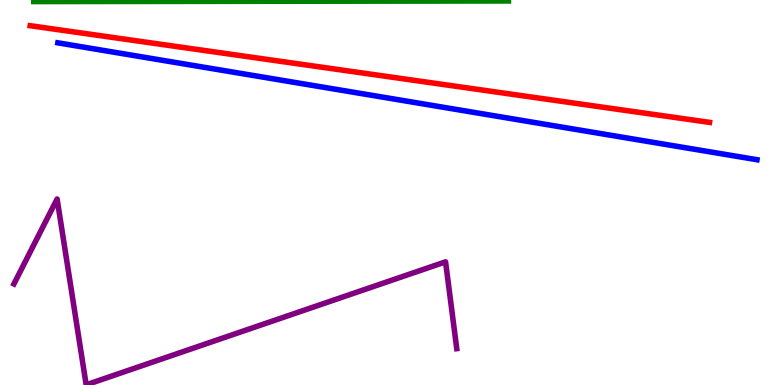[{'lines': ['blue', 'red'], 'intersections': []}, {'lines': ['green', 'red'], 'intersections': []}, {'lines': ['purple', 'red'], 'intersections': []}, {'lines': ['blue', 'green'], 'intersections': []}, {'lines': ['blue', 'purple'], 'intersections': []}, {'lines': ['green', 'purple'], 'intersections': []}]